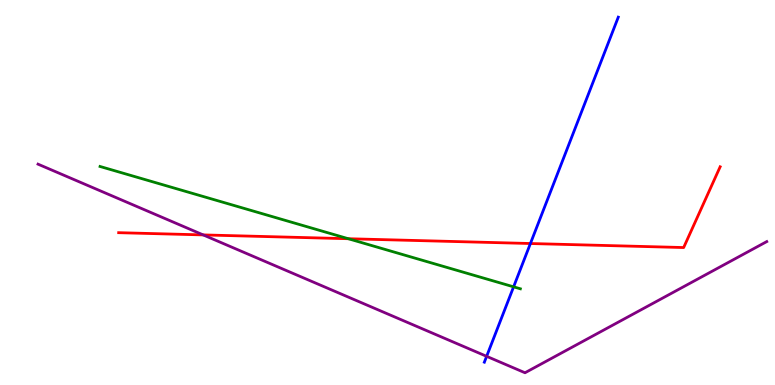[{'lines': ['blue', 'red'], 'intersections': [{'x': 6.84, 'y': 3.67}]}, {'lines': ['green', 'red'], 'intersections': [{'x': 4.49, 'y': 3.8}]}, {'lines': ['purple', 'red'], 'intersections': [{'x': 2.62, 'y': 3.9}]}, {'lines': ['blue', 'green'], 'intersections': [{'x': 6.63, 'y': 2.55}]}, {'lines': ['blue', 'purple'], 'intersections': [{'x': 6.28, 'y': 0.745}]}, {'lines': ['green', 'purple'], 'intersections': []}]